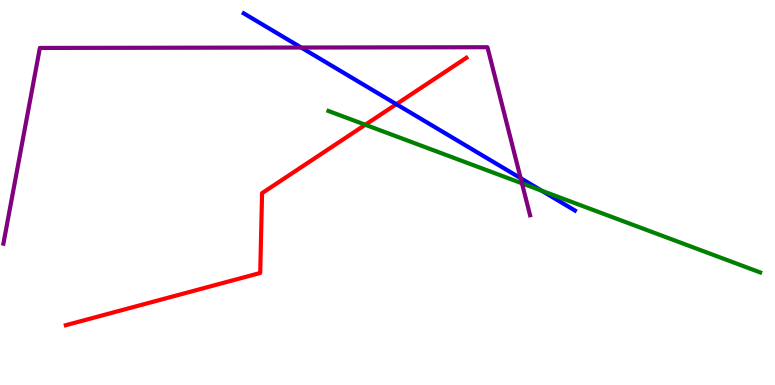[{'lines': ['blue', 'red'], 'intersections': [{'x': 5.11, 'y': 7.29}]}, {'lines': ['green', 'red'], 'intersections': [{'x': 4.71, 'y': 6.76}]}, {'lines': ['purple', 'red'], 'intersections': []}, {'lines': ['blue', 'green'], 'intersections': [{'x': 6.99, 'y': 5.05}]}, {'lines': ['blue', 'purple'], 'intersections': [{'x': 3.89, 'y': 8.77}, {'x': 6.72, 'y': 5.37}]}, {'lines': ['green', 'purple'], 'intersections': [{'x': 6.74, 'y': 5.24}]}]